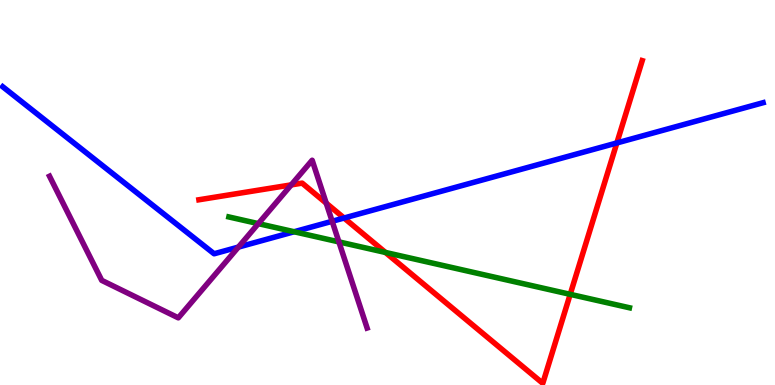[{'lines': ['blue', 'red'], 'intersections': [{'x': 4.44, 'y': 4.34}, {'x': 7.96, 'y': 6.29}]}, {'lines': ['green', 'red'], 'intersections': [{'x': 4.97, 'y': 3.44}, {'x': 7.36, 'y': 2.35}]}, {'lines': ['purple', 'red'], 'intersections': [{'x': 3.76, 'y': 5.2}, {'x': 4.21, 'y': 4.72}]}, {'lines': ['blue', 'green'], 'intersections': [{'x': 3.8, 'y': 3.98}]}, {'lines': ['blue', 'purple'], 'intersections': [{'x': 3.08, 'y': 3.58}, {'x': 4.29, 'y': 4.25}]}, {'lines': ['green', 'purple'], 'intersections': [{'x': 3.33, 'y': 4.19}, {'x': 4.37, 'y': 3.72}]}]